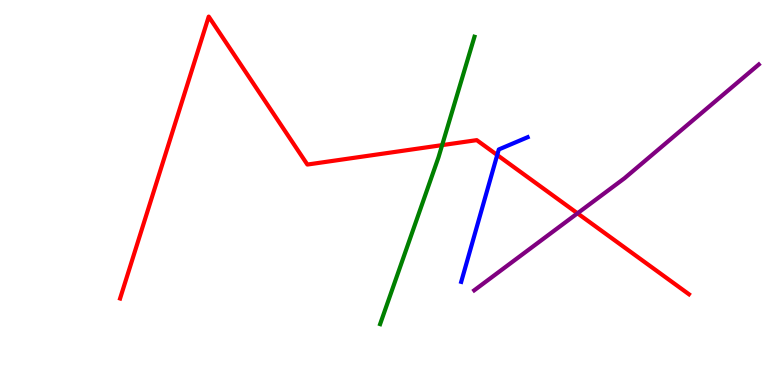[{'lines': ['blue', 'red'], 'intersections': [{'x': 6.42, 'y': 5.97}]}, {'lines': ['green', 'red'], 'intersections': [{'x': 5.7, 'y': 6.23}]}, {'lines': ['purple', 'red'], 'intersections': [{'x': 7.45, 'y': 4.46}]}, {'lines': ['blue', 'green'], 'intersections': []}, {'lines': ['blue', 'purple'], 'intersections': []}, {'lines': ['green', 'purple'], 'intersections': []}]